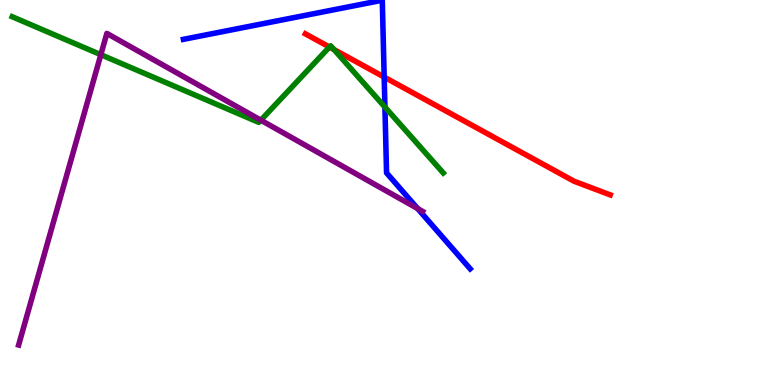[{'lines': ['blue', 'red'], 'intersections': [{'x': 4.96, 'y': 8.0}]}, {'lines': ['green', 'red'], 'intersections': [{'x': 4.25, 'y': 8.78}, {'x': 4.31, 'y': 8.71}]}, {'lines': ['purple', 'red'], 'intersections': []}, {'lines': ['blue', 'green'], 'intersections': [{'x': 4.97, 'y': 7.22}]}, {'lines': ['blue', 'purple'], 'intersections': [{'x': 5.39, 'y': 4.58}]}, {'lines': ['green', 'purple'], 'intersections': [{'x': 1.3, 'y': 8.58}, {'x': 3.37, 'y': 6.88}]}]